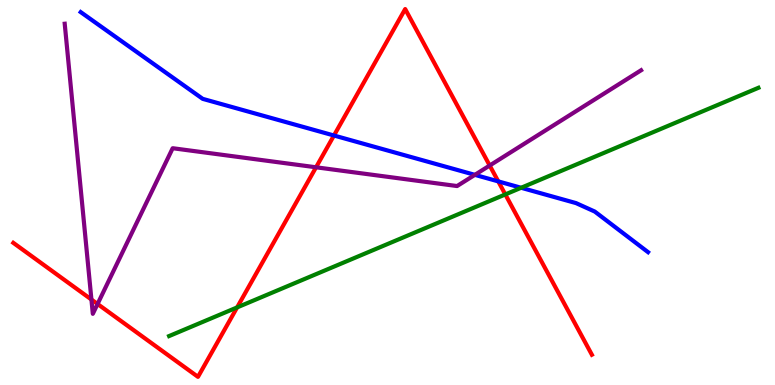[{'lines': ['blue', 'red'], 'intersections': [{'x': 4.31, 'y': 6.48}, {'x': 6.43, 'y': 5.29}]}, {'lines': ['green', 'red'], 'intersections': [{'x': 3.06, 'y': 2.02}, {'x': 6.52, 'y': 4.95}]}, {'lines': ['purple', 'red'], 'intersections': [{'x': 1.18, 'y': 2.22}, {'x': 1.26, 'y': 2.1}, {'x': 4.08, 'y': 5.65}, {'x': 6.32, 'y': 5.7}]}, {'lines': ['blue', 'green'], 'intersections': [{'x': 6.72, 'y': 5.12}]}, {'lines': ['blue', 'purple'], 'intersections': [{'x': 6.13, 'y': 5.46}]}, {'lines': ['green', 'purple'], 'intersections': []}]